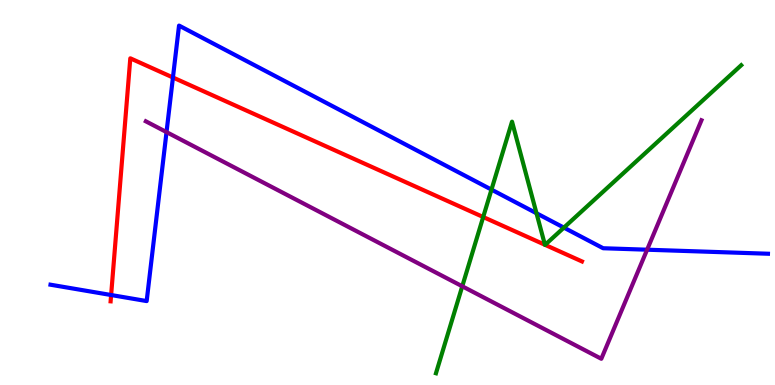[{'lines': ['blue', 'red'], 'intersections': [{'x': 1.43, 'y': 2.34}, {'x': 2.23, 'y': 7.99}]}, {'lines': ['green', 'red'], 'intersections': [{'x': 6.23, 'y': 4.36}, {'x': 7.03, 'y': 3.64}, {'x': 7.03, 'y': 3.64}]}, {'lines': ['purple', 'red'], 'intersections': []}, {'lines': ['blue', 'green'], 'intersections': [{'x': 6.34, 'y': 5.07}, {'x': 6.92, 'y': 4.46}, {'x': 7.28, 'y': 4.09}]}, {'lines': ['blue', 'purple'], 'intersections': [{'x': 2.15, 'y': 6.57}, {'x': 8.35, 'y': 3.51}]}, {'lines': ['green', 'purple'], 'intersections': [{'x': 5.96, 'y': 2.56}]}]